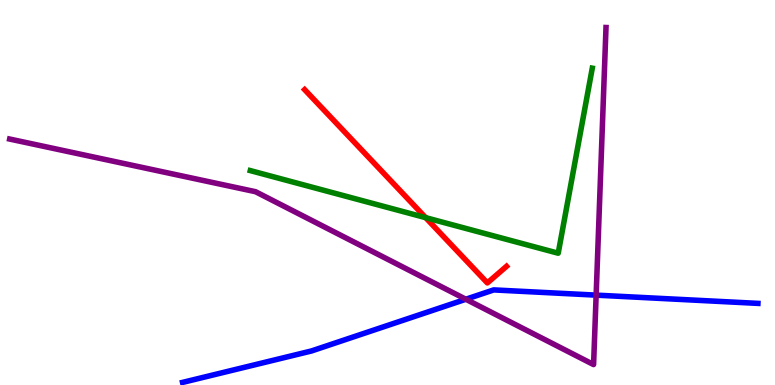[{'lines': ['blue', 'red'], 'intersections': []}, {'lines': ['green', 'red'], 'intersections': [{'x': 5.49, 'y': 4.35}]}, {'lines': ['purple', 'red'], 'intersections': []}, {'lines': ['blue', 'green'], 'intersections': []}, {'lines': ['blue', 'purple'], 'intersections': [{'x': 6.01, 'y': 2.23}, {'x': 7.69, 'y': 2.33}]}, {'lines': ['green', 'purple'], 'intersections': []}]